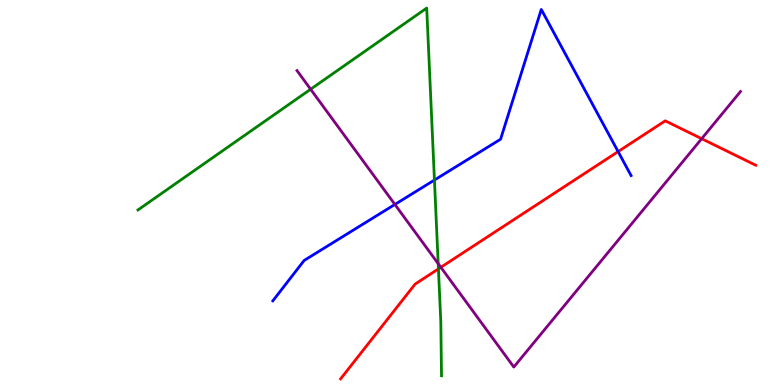[{'lines': ['blue', 'red'], 'intersections': [{'x': 7.98, 'y': 6.06}]}, {'lines': ['green', 'red'], 'intersections': [{'x': 5.66, 'y': 3.02}]}, {'lines': ['purple', 'red'], 'intersections': [{'x': 5.69, 'y': 3.06}, {'x': 9.05, 'y': 6.4}]}, {'lines': ['blue', 'green'], 'intersections': [{'x': 5.61, 'y': 5.32}]}, {'lines': ['blue', 'purple'], 'intersections': [{'x': 5.1, 'y': 4.69}]}, {'lines': ['green', 'purple'], 'intersections': [{'x': 4.01, 'y': 7.68}, {'x': 5.65, 'y': 3.15}]}]